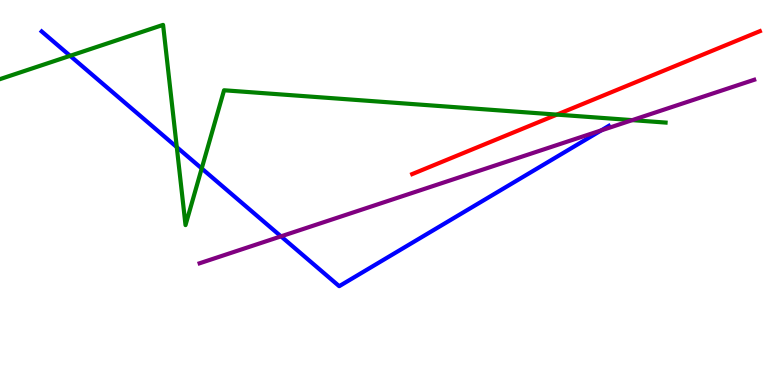[{'lines': ['blue', 'red'], 'intersections': []}, {'lines': ['green', 'red'], 'intersections': [{'x': 7.19, 'y': 7.02}]}, {'lines': ['purple', 'red'], 'intersections': []}, {'lines': ['blue', 'green'], 'intersections': [{'x': 0.905, 'y': 8.55}, {'x': 2.28, 'y': 6.18}, {'x': 2.6, 'y': 5.62}]}, {'lines': ['blue', 'purple'], 'intersections': [{'x': 3.63, 'y': 3.86}, {'x': 7.76, 'y': 6.61}]}, {'lines': ['green', 'purple'], 'intersections': [{'x': 8.16, 'y': 6.88}]}]